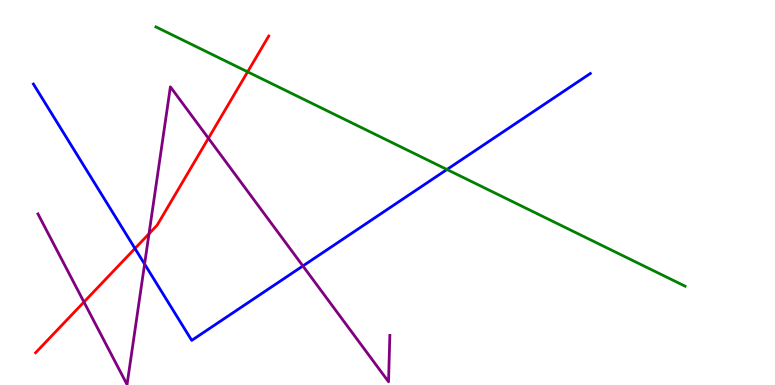[{'lines': ['blue', 'red'], 'intersections': [{'x': 1.74, 'y': 3.55}]}, {'lines': ['green', 'red'], 'intersections': [{'x': 3.2, 'y': 8.13}]}, {'lines': ['purple', 'red'], 'intersections': [{'x': 1.08, 'y': 2.16}, {'x': 1.92, 'y': 3.93}, {'x': 2.69, 'y': 6.41}]}, {'lines': ['blue', 'green'], 'intersections': [{'x': 5.77, 'y': 5.6}]}, {'lines': ['blue', 'purple'], 'intersections': [{'x': 1.87, 'y': 3.14}, {'x': 3.91, 'y': 3.09}]}, {'lines': ['green', 'purple'], 'intersections': []}]